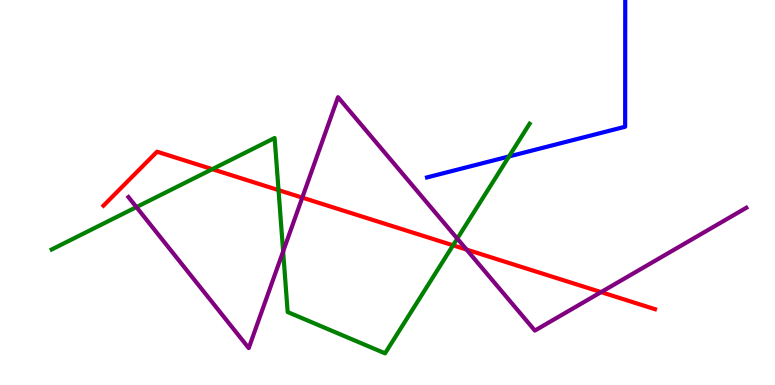[{'lines': ['blue', 'red'], 'intersections': []}, {'lines': ['green', 'red'], 'intersections': [{'x': 2.74, 'y': 5.61}, {'x': 3.59, 'y': 5.06}, {'x': 5.85, 'y': 3.63}]}, {'lines': ['purple', 'red'], 'intersections': [{'x': 3.9, 'y': 4.87}, {'x': 6.02, 'y': 3.52}, {'x': 7.76, 'y': 2.41}]}, {'lines': ['blue', 'green'], 'intersections': [{'x': 6.57, 'y': 5.94}]}, {'lines': ['blue', 'purple'], 'intersections': []}, {'lines': ['green', 'purple'], 'intersections': [{'x': 1.76, 'y': 4.62}, {'x': 3.65, 'y': 3.47}, {'x': 5.9, 'y': 3.8}]}]